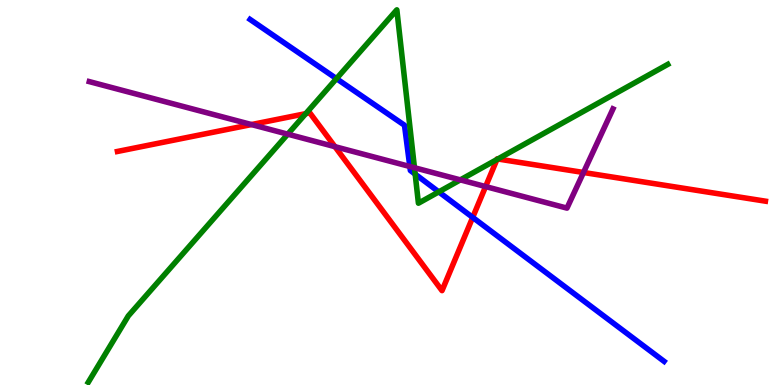[{'lines': ['blue', 'red'], 'intersections': [{'x': 6.1, 'y': 4.35}]}, {'lines': ['green', 'red'], 'intersections': [{'x': 3.95, 'y': 7.05}, {'x': 6.41, 'y': 5.86}, {'x': 6.42, 'y': 5.87}]}, {'lines': ['purple', 'red'], 'intersections': [{'x': 3.24, 'y': 6.76}, {'x': 4.32, 'y': 6.19}, {'x': 6.27, 'y': 5.15}, {'x': 7.53, 'y': 5.52}]}, {'lines': ['blue', 'green'], 'intersections': [{'x': 4.34, 'y': 7.96}, {'x': 5.36, 'y': 5.48}, {'x': 5.66, 'y': 5.02}]}, {'lines': ['blue', 'purple'], 'intersections': [{'x': 5.29, 'y': 5.68}]}, {'lines': ['green', 'purple'], 'intersections': [{'x': 3.71, 'y': 6.52}, {'x': 5.35, 'y': 5.64}, {'x': 5.94, 'y': 5.33}]}]